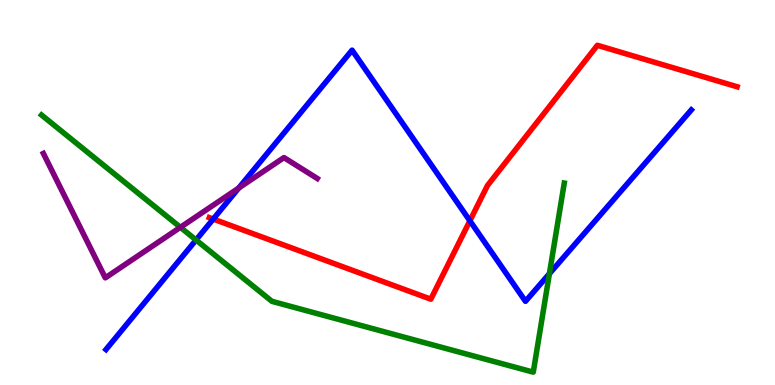[{'lines': ['blue', 'red'], 'intersections': [{'x': 2.75, 'y': 4.31}, {'x': 6.06, 'y': 4.26}]}, {'lines': ['green', 'red'], 'intersections': []}, {'lines': ['purple', 'red'], 'intersections': []}, {'lines': ['blue', 'green'], 'intersections': [{'x': 2.53, 'y': 3.77}, {'x': 7.09, 'y': 2.89}]}, {'lines': ['blue', 'purple'], 'intersections': [{'x': 3.08, 'y': 5.12}]}, {'lines': ['green', 'purple'], 'intersections': [{'x': 2.33, 'y': 4.1}]}]